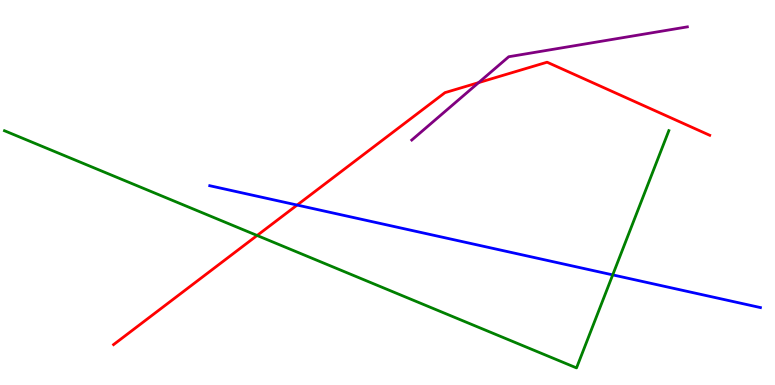[{'lines': ['blue', 'red'], 'intersections': [{'x': 3.83, 'y': 4.67}]}, {'lines': ['green', 'red'], 'intersections': [{'x': 3.32, 'y': 3.88}]}, {'lines': ['purple', 'red'], 'intersections': [{'x': 6.18, 'y': 7.85}]}, {'lines': ['blue', 'green'], 'intersections': [{'x': 7.91, 'y': 2.86}]}, {'lines': ['blue', 'purple'], 'intersections': []}, {'lines': ['green', 'purple'], 'intersections': []}]